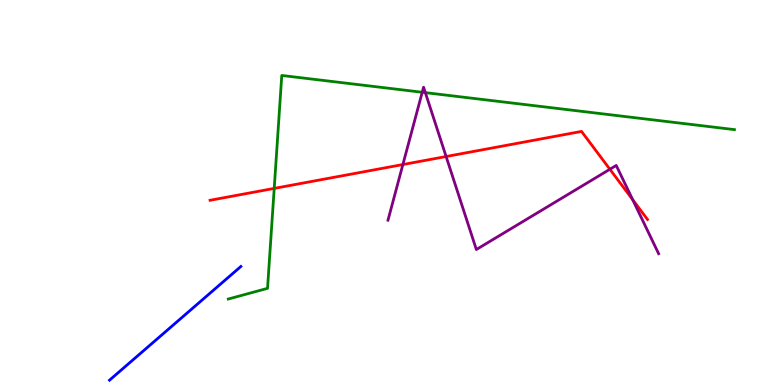[{'lines': ['blue', 'red'], 'intersections': []}, {'lines': ['green', 'red'], 'intersections': [{'x': 3.54, 'y': 5.11}]}, {'lines': ['purple', 'red'], 'intersections': [{'x': 5.2, 'y': 5.73}, {'x': 5.76, 'y': 5.93}, {'x': 7.87, 'y': 5.6}, {'x': 8.16, 'y': 4.81}]}, {'lines': ['blue', 'green'], 'intersections': []}, {'lines': ['blue', 'purple'], 'intersections': []}, {'lines': ['green', 'purple'], 'intersections': [{'x': 5.45, 'y': 7.6}, {'x': 5.49, 'y': 7.59}]}]